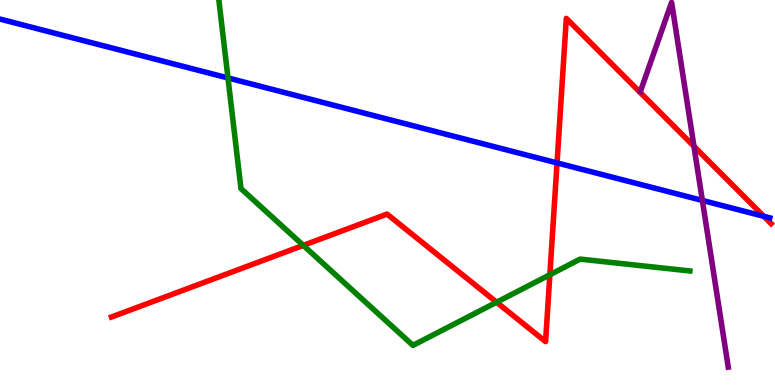[{'lines': ['blue', 'red'], 'intersections': [{'x': 7.19, 'y': 5.77}, {'x': 9.86, 'y': 4.38}]}, {'lines': ['green', 'red'], 'intersections': [{'x': 3.91, 'y': 3.63}, {'x': 6.41, 'y': 2.15}, {'x': 7.1, 'y': 2.86}]}, {'lines': ['purple', 'red'], 'intersections': [{'x': 8.95, 'y': 6.2}]}, {'lines': ['blue', 'green'], 'intersections': [{'x': 2.94, 'y': 7.98}]}, {'lines': ['blue', 'purple'], 'intersections': [{'x': 9.06, 'y': 4.79}]}, {'lines': ['green', 'purple'], 'intersections': []}]